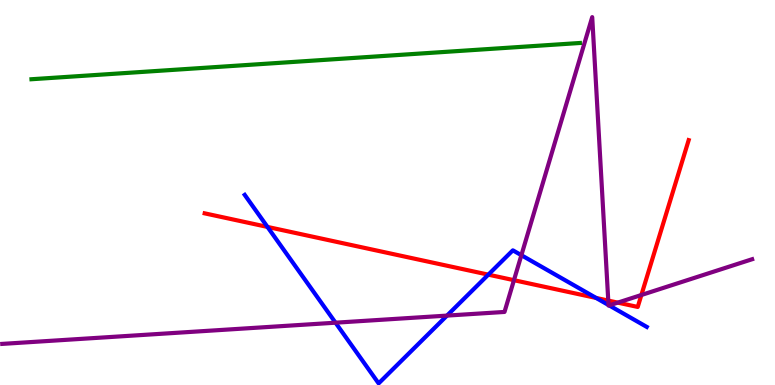[{'lines': ['blue', 'red'], 'intersections': [{'x': 3.45, 'y': 4.11}, {'x': 6.3, 'y': 2.87}, {'x': 7.69, 'y': 2.26}]}, {'lines': ['green', 'red'], 'intersections': []}, {'lines': ['purple', 'red'], 'intersections': [{'x': 6.63, 'y': 2.72}, {'x': 7.85, 'y': 2.19}, {'x': 7.97, 'y': 2.14}, {'x': 8.28, 'y': 2.34}]}, {'lines': ['blue', 'green'], 'intersections': []}, {'lines': ['blue', 'purple'], 'intersections': [{'x': 4.33, 'y': 1.62}, {'x': 5.77, 'y': 1.8}, {'x': 6.73, 'y': 3.37}, {'x': 7.85, 'y': 2.08}, {'x': 7.86, 'y': 2.07}]}, {'lines': ['green', 'purple'], 'intersections': []}]